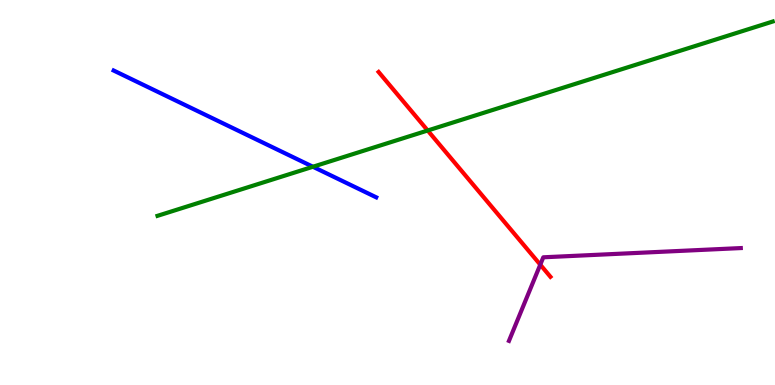[{'lines': ['blue', 'red'], 'intersections': []}, {'lines': ['green', 'red'], 'intersections': [{'x': 5.52, 'y': 6.61}]}, {'lines': ['purple', 'red'], 'intersections': [{'x': 6.97, 'y': 3.13}]}, {'lines': ['blue', 'green'], 'intersections': [{'x': 4.04, 'y': 5.67}]}, {'lines': ['blue', 'purple'], 'intersections': []}, {'lines': ['green', 'purple'], 'intersections': []}]